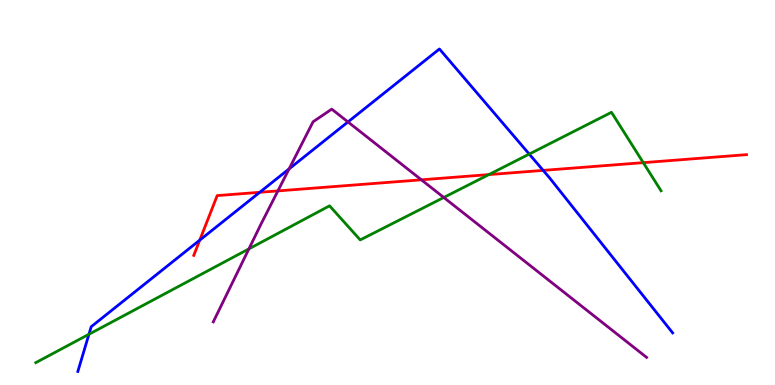[{'lines': ['blue', 'red'], 'intersections': [{'x': 2.58, 'y': 3.76}, {'x': 3.35, 'y': 5.0}, {'x': 7.01, 'y': 5.57}]}, {'lines': ['green', 'red'], 'intersections': [{'x': 6.31, 'y': 5.47}, {'x': 8.3, 'y': 5.78}]}, {'lines': ['purple', 'red'], 'intersections': [{'x': 3.59, 'y': 5.04}, {'x': 5.44, 'y': 5.33}]}, {'lines': ['blue', 'green'], 'intersections': [{'x': 1.15, 'y': 1.32}, {'x': 6.83, 'y': 6.0}]}, {'lines': ['blue', 'purple'], 'intersections': [{'x': 3.73, 'y': 5.61}, {'x': 4.49, 'y': 6.83}]}, {'lines': ['green', 'purple'], 'intersections': [{'x': 3.21, 'y': 3.54}, {'x': 5.73, 'y': 4.87}]}]